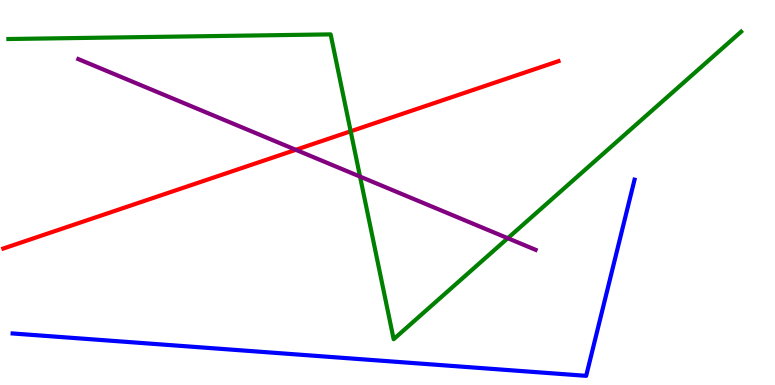[{'lines': ['blue', 'red'], 'intersections': []}, {'lines': ['green', 'red'], 'intersections': [{'x': 4.52, 'y': 6.59}]}, {'lines': ['purple', 'red'], 'intersections': [{'x': 3.82, 'y': 6.11}]}, {'lines': ['blue', 'green'], 'intersections': []}, {'lines': ['blue', 'purple'], 'intersections': []}, {'lines': ['green', 'purple'], 'intersections': [{'x': 4.65, 'y': 5.41}, {'x': 6.55, 'y': 3.81}]}]